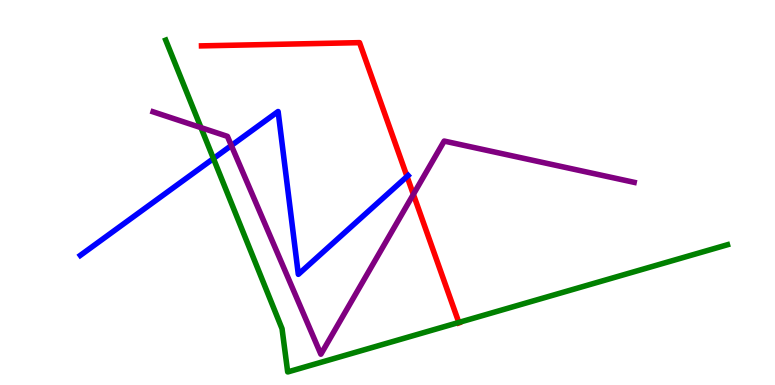[{'lines': ['blue', 'red'], 'intersections': [{'x': 5.25, 'y': 5.42}]}, {'lines': ['green', 'red'], 'intersections': [{'x': 5.92, 'y': 1.62}]}, {'lines': ['purple', 'red'], 'intersections': [{'x': 5.33, 'y': 4.95}]}, {'lines': ['blue', 'green'], 'intersections': [{'x': 2.75, 'y': 5.88}]}, {'lines': ['blue', 'purple'], 'intersections': [{'x': 2.99, 'y': 6.22}]}, {'lines': ['green', 'purple'], 'intersections': [{'x': 2.59, 'y': 6.68}]}]